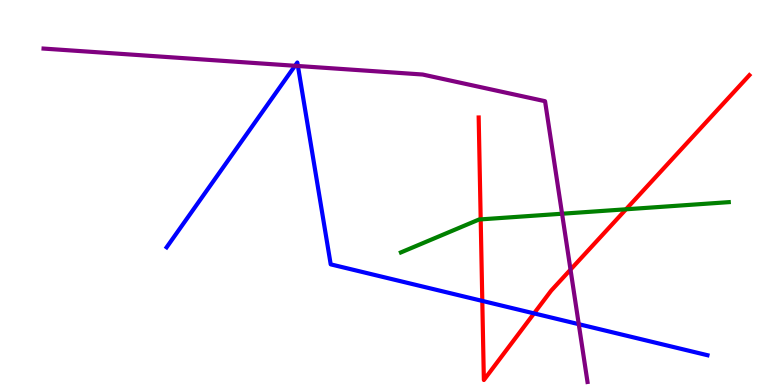[{'lines': ['blue', 'red'], 'intersections': [{'x': 6.22, 'y': 2.18}, {'x': 6.89, 'y': 1.86}]}, {'lines': ['green', 'red'], 'intersections': [{'x': 6.2, 'y': 4.3}, {'x': 8.08, 'y': 4.56}]}, {'lines': ['purple', 'red'], 'intersections': [{'x': 7.36, 'y': 3.0}]}, {'lines': ['blue', 'green'], 'intersections': []}, {'lines': ['blue', 'purple'], 'intersections': [{'x': 3.81, 'y': 8.29}, {'x': 3.84, 'y': 8.29}, {'x': 7.47, 'y': 1.58}]}, {'lines': ['green', 'purple'], 'intersections': [{'x': 7.25, 'y': 4.45}]}]